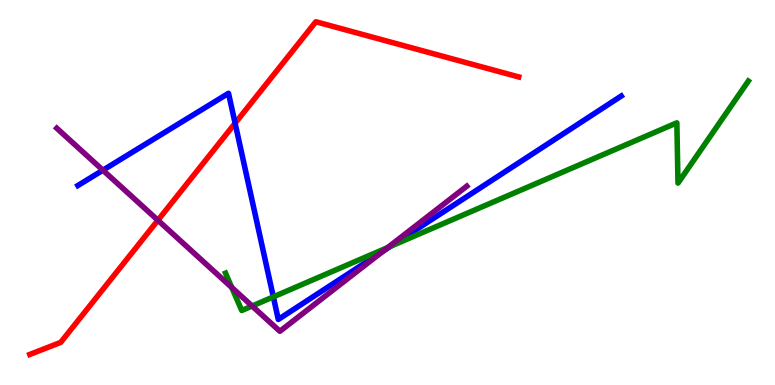[{'lines': ['blue', 'red'], 'intersections': [{'x': 3.03, 'y': 6.8}]}, {'lines': ['green', 'red'], 'intersections': []}, {'lines': ['purple', 'red'], 'intersections': [{'x': 2.04, 'y': 4.28}]}, {'lines': ['blue', 'green'], 'intersections': [{'x': 3.53, 'y': 2.29}, {'x': 5.04, 'y': 3.6}]}, {'lines': ['blue', 'purple'], 'intersections': [{'x': 1.33, 'y': 5.58}, {'x': 4.94, 'y': 3.48}]}, {'lines': ['green', 'purple'], 'intersections': [{'x': 2.99, 'y': 2.53}, {'x': 3.25, 'y': 2.05}, {'x': 5.0, 'y': 3.57}]}]